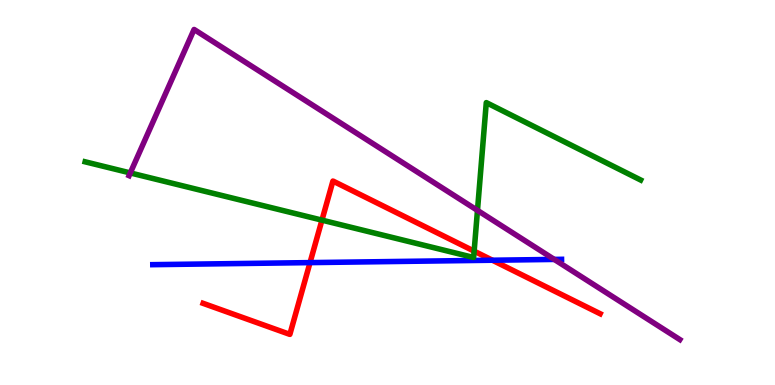[{'lines': ['blue', 'red'], 'intersections': [{'x': 4.0, 'y': 3.18}, {'x': 6.35, 'y': 3.24}]}, {'lines': ['green', 'red'], 'intersections': [{'x': 4.15, 'y': 4.28}, {'x': 6.12, 'y': 3.48}]}, {'lines': ['purple', 'red'], 'intersections': []}, {'lines': ['blue', 'green'], 'intersections': []}, {'lines': ['blue', 'purple'], 'intersections': [{'x': 7.15, 'y': 3.26}]}, {'lines': ['green', 'purple'], 'intersections': [{'x': 1.68, 'y': 5.51}, {'x': 6.16, 'y': 4.54}]}]